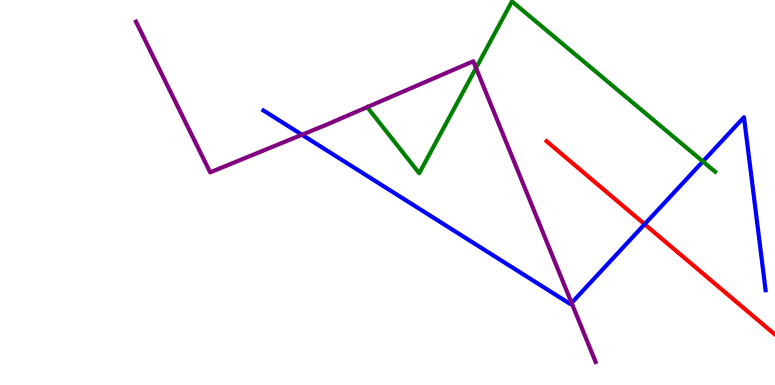[{'lines': ['blue', 'red'], 'intersections': [{'x': 8.32, 'y': 4.18}]}, {'lines': ['green', 'red'], 'intersections': []}, {'lines': ['purple', 'red'], 'intersections': []}, {'lines': ['blue', 'green'], 'intersections': [{'x': 9.07, 'y': 5.81}]}, {'lines': ['blue', 'purple'], 'intersections': [{'x': 3.9, 'y': 6.5}, {'x': 7.38, 'y': 2.13}]}, {'lines': ['green', 'purple'], 'intersections': [{'x': 6.14, 'y': 8.23}]}]